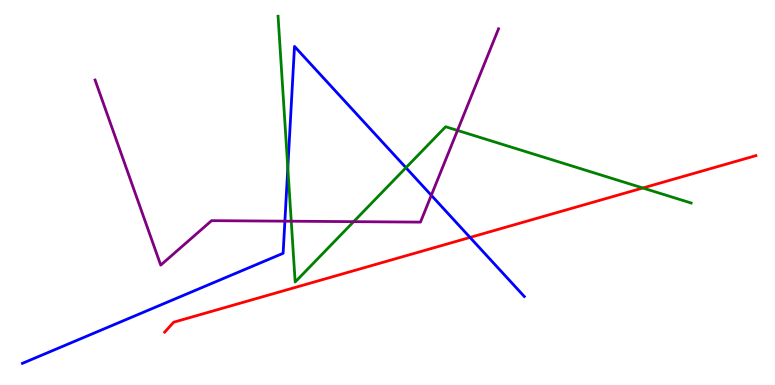[{'lines': ['blue', 'red'], 'intersections': [{'x': 6.06, 'y': 3.83}]}, {'lines': ['green', 'red'], 'intersections': [{'x': 8.29, 'y': 5.12}]}, {'lines': ['purple', 'red'], 'intersections': []}, {'lines': ['blue', 'green'], 'intersections': [{'x': 3.71, 'y': 5.64}, {'x': 5.24, 'y': 5.64}]}, {'lines': ['blue', 'purple'], 'intersections': [{'x': 3.68, 'y': 4.26}, {'x': 5.57, 'y': 4.93}]}, {'lines': ['green', 'purple'], 'intersections': [{'x': 3.76, 'y': 4.25}, {'x': 4.56, 'y': 4.24}, {'x': 5.9, 'y': 6.61}]}]